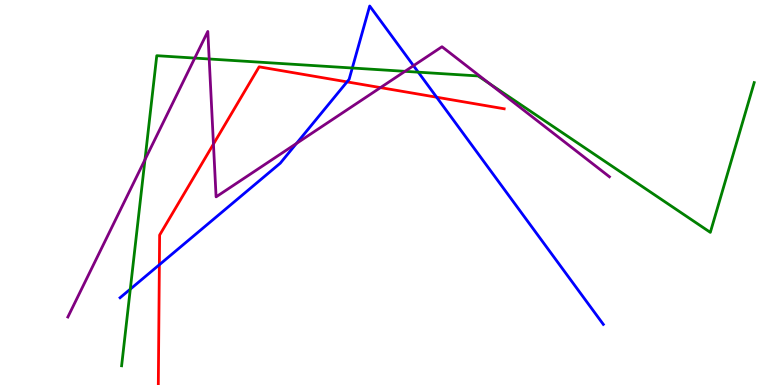[{'lines': ['blue', 'red'], 'intersections': [{'x': 2.06, 'y': 3.12}, {'x': 4.48, 'y': 7.87}, {'x': 5.63, 'y': 7.47}]}, {'lines': ['green', 'red'], 'intersections': []}, {'lines': ['purple', 'red'], 'intersections': [{'x': 2.75, 'y': 6.26}, {'x': 4.91, 'y': 7.72}]}, {'lines': ['blue', 'green'], 'intersections': [{'x': 1.68, 'y': 2.49}, {'x': 4.55, 'y': 8.23}, {'x': 5.4, 'y': 8.13}]}, {'lines': ['blue', 'purple'], 'intersections': [{'x': 3.83, 'y': 6.27}, {'x': 5.34, 'y': 8.29}]}, {'lines': ['green', 'purple'], 'intersections': [{'x': 1.87, 'y': 5.85}, {'x': 2.51, 'y': 8.49}, {'x': 2.7, 'y': 8.47}, {'x': 5.23, 'y': 8.15}, {'x': 6.32, 'y': 7.83}]}]